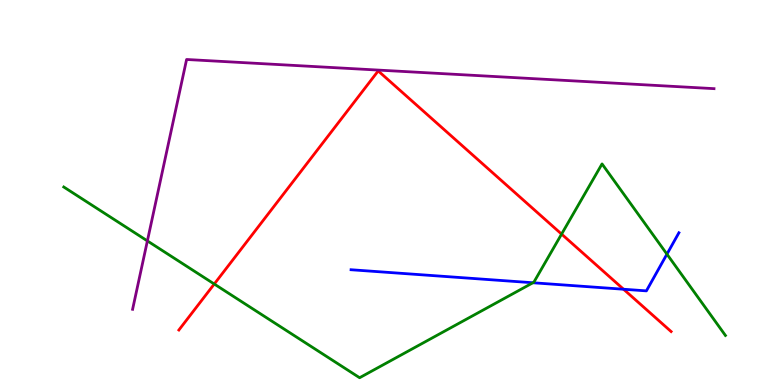[{'lines': ['blue', 'red'], 'intersections': [{'x': 8.05, 'y': 2.49}]}, {'lines': ['green', 'red'], 'intersections': [{'x': 2.76, 'y': 2.62}, {'x': 7.25, 'y': 3.92}]}, {'lines': ['purple', 'red'], 'intersections': []}, {'lines': ['blue', 'green'], 'intersections': [{'x': 6.88, 'y': 2.66}, {'x': 8.61, 'y': 3.4}]}, {'lines': ['blue', 'purple'], 'intersections': []}, {'lines': ['green', 'purple'], 'intersections': [{'x': 1.9, 'y': 3.74}]}]